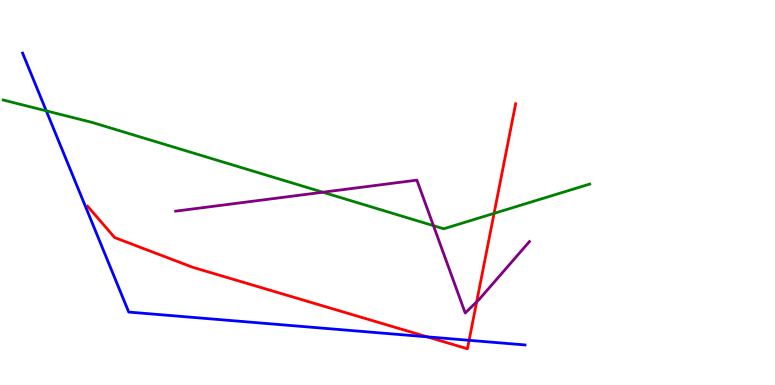[{'lines': ['blue', 'red'], 'intersections': [{'x': 5.51, 'y': 1.25}, {'x': 6.05, 'y': 1.16}]}, {'lines': ['green', 'red'], 'intersections': [{'x': 6.38, 'y': 4.46}]}, {'lines': ['purple', 'red'], 'intersections': [{'x': 6.15, 'y': 2.16}]}, {'lines': ['blue', 'green'], 'intersections': [{'x': 0.597, 'y': 7.12}]}, {'lines': ['blue', 'purple'], 'intersections': []}, {'lines': ['green', 'purple'], 'intersections': [{'x': 4.17, 'y': 5.01}, {'x': 5.59, 'y': 4.14}]}]